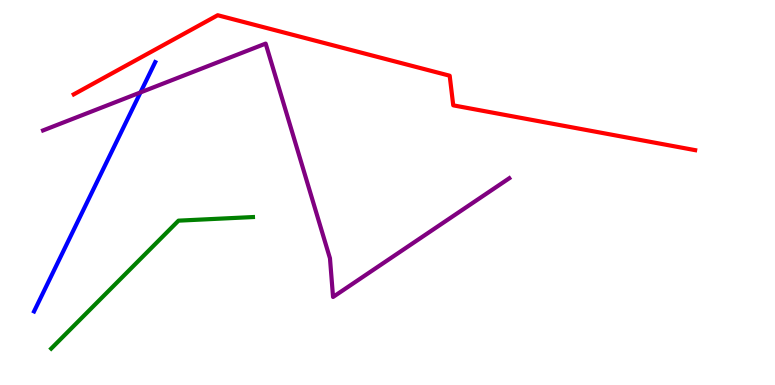[{'lines': ['blue', 'red'], 'intersections': []}, {'lines': ['green', 'red'], 'intersections': []}, {'lines': ['purple', 'red'], 'intersections': []}, {'lines': ['blue', 'green'], 'intersections': []}, {'lines': ['blue', 'purple'], 'intersections': [{'x': 1.81, 'y': 7.6}]}, {'lines': ['green', 'purple'], 'intersections': []}]